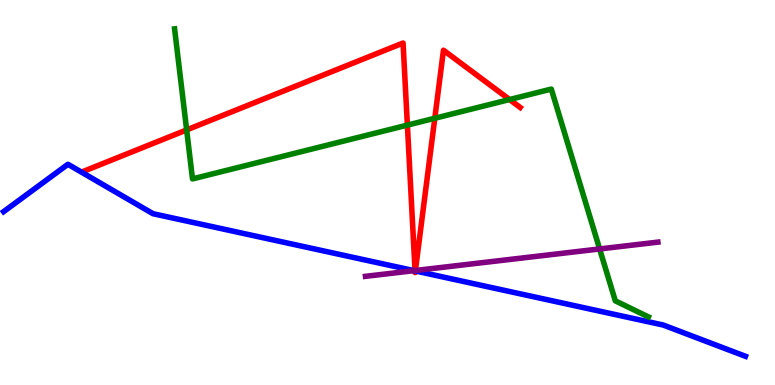[{'lines': ['blue', 'red'], 'intersections': [{'x': 5.36, 'y': 2.96}, {'x': 5.36, 'y': 2.96}]}, {'lines': ['green', 'red'], 'intersections': [{'x': 2.41, 'y': 6.63}, {'x': 5.26, 'y': 6.75}, {'x': 5.61, 'y': 6.93}, {'x': 6.58, 'y': 7.41}]}, {'lines': ['purple', 'red'], 'intersections': [{'x': 5.36, 'y': 2.97}, {'x': 5.36, 'y': 2.97}]}, {'lines': ['blue', 'green'], 'intersections': []}, {'lines': ['blue', 'purple'], 'intersections': [{'x': 5.34, 'y': 2.97}]}, {'lines': ['green', 'purple'], 'intersections': [{'x': 7.74, 'y': 3.53}]}]